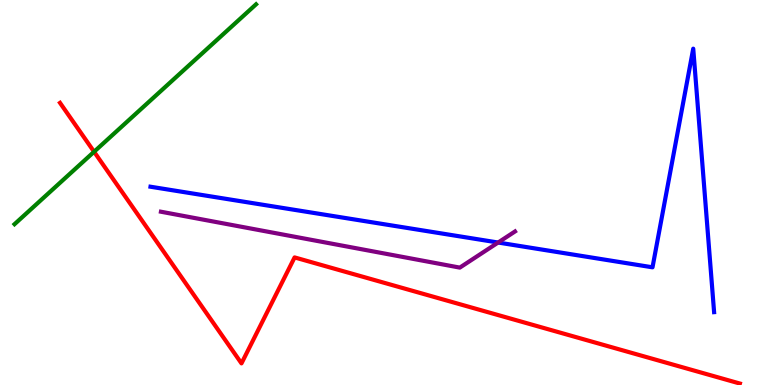[{'lines': ['blue', 'red'], 'intersections': []}, {'lines': ['green', 'red'], 'intersections': [{'x': 1.21, 'y': 6.06}]}, {'lines': ['purple', 'red'], 'intersections': []}, {'lines': ['blue', 'green'], 'intersections': []}, {'lines': ['blue', 'purple'], 'intersections': [{'x': 6.43, 'y': 3.7}]}, {'lines': ['green', 'purple'], 'intersections': []}]